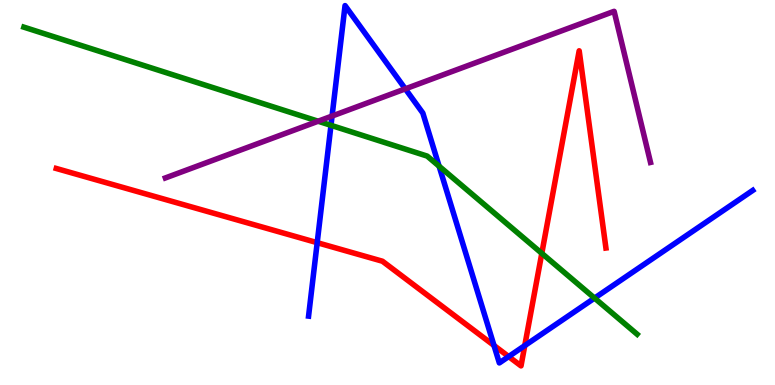[{'lines': ['blue', 'red'], 'intersections': [{'x': 4.09, 'y': 3.7}, {'x': 6.37, 'y': 1.03}, {'x': 6.56, 'y': 0.739}, {'x': 6.77, 'y': 1.02}]}, {'lines': ['green', 'red'], 'intersections': [{'x': 6.99, 'y': 3.42}]}, {'lines': ['purple', 'red'], 'intersections': []}, {'lines': ['blue', 'green'], 'intersections': [{'x': 4.27, 'y': 6.74}, {'x': 5.67, 'y': 5.68}, {'x': 7.67, 'y': 2.26}]}, {'lines': ['blue', 'purple'], 'intersections': [{'x': 4.28, 'y': 6.99}, {'x': 5.23, 'y': 7.69}]}, {'lines': ['green', 'purple'], 'intersections': [{'x': 4.1, 'y': 6.85}]}]